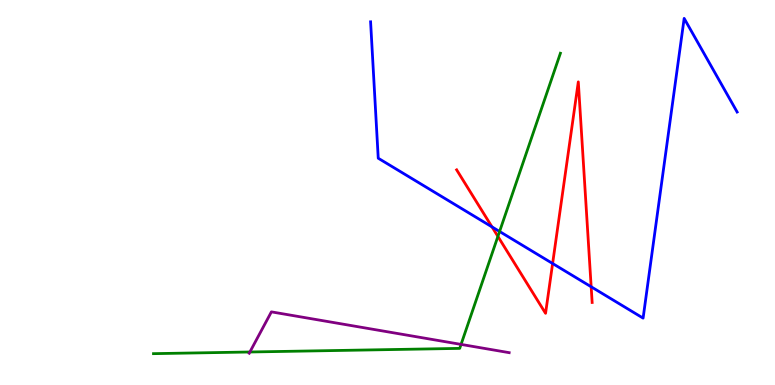[{'lines': ['blue', 'red'], 'intersections': [{'x': 6.35, 'y': 4.11}, {'x': 7.13, 'y': 3.16}, {'x': 7.63, 'y': 2.55}]}, {'lines': ['green', 'red'], 'intersections': [{'x': 6.42, 'y': 3.86}]}, {'lines': ['purple', 'red'], 'intersections': []}, {'lines': ['blue', 'green'], 'intersections': [{'x': 6.45, 'y': 3.99}]}, {'lines': ['blue', 'purple'], 'intersections': []}, {'lines': ['green', 'purple'], 'intersections': [{'x': 3.22, 'y': 0.857}, {'x': 5.95, 'y': 1.05}]}]